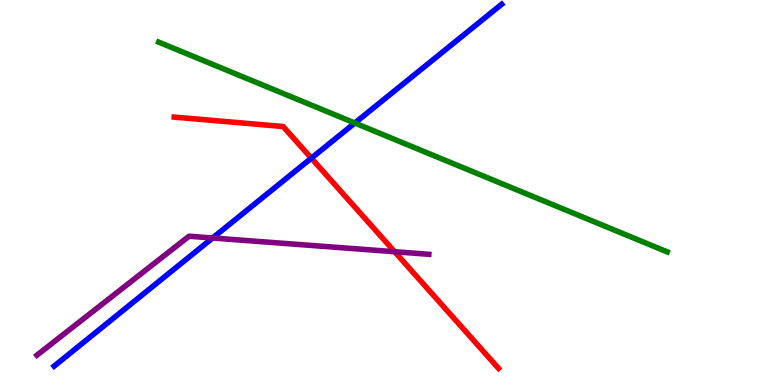[{'lines': ['blue', 'red'], 'intersections': [{'x': 4.02, 'y': 5.89}]}, {'lines': ['green', 'red'], 'intersections': []}, {'lines': ['purple', 'red'], 'intersections': [{'x': 5.09, 'y': 3.46}]}, {'lines': ['blue', 'green'], 'intersections': [{'x': 4.58, 'y': 6.8}]}, {'lines': ['blue', 'purple'], 'intersections': [{'x': 2.74, 'y': 3.82}]}, {'lines': ['green', 'purple'], 'intersections': []}]